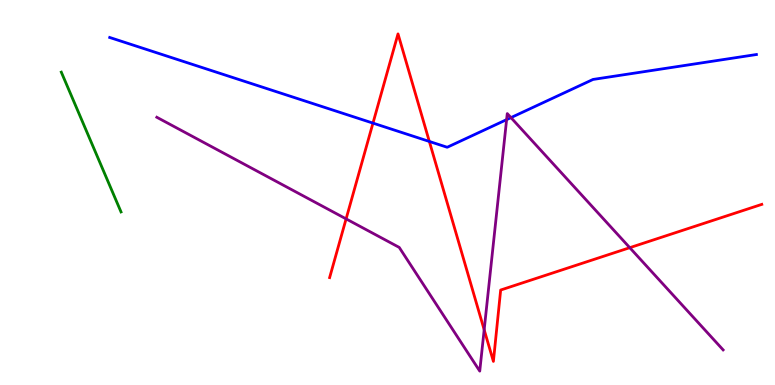[{'lines': ['blue', 'red'], 'intersections': [{'x': 4.81, 'y': 6.8}, {'x': 5.54, 'y': 6.33}]}, {'lines': ['green', 'red'], 'intersections': []}, {'lines': ['purple', 'red'], 'intersections': [{'x': 4.47, 'y': 4.31}, {'x': 6.25, 'y': 1.44}, {'x': 8.13, 'y': 3.57}]}, {'lines': ['blue', 'green'], 'intersections': []}, {'lines': ['blue', 'purple'], 'intersections': [{'x': 6.54, 'y': 6.89}, {'x': 6.59, 'y': 6.95}]}, {'lines': ['green', 'purple'], 'intersections': []}]